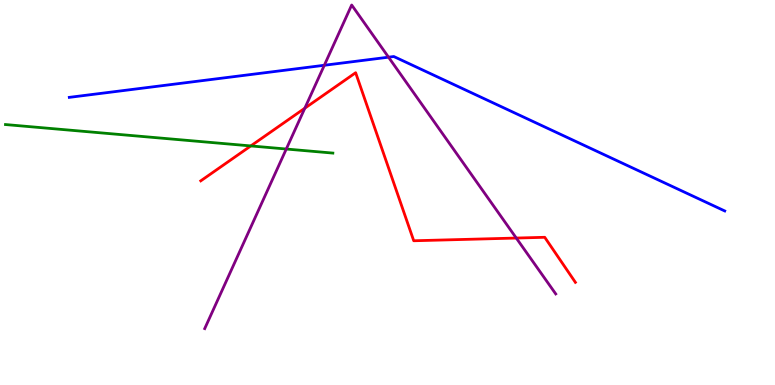[{'lines': ['blue', 'red'], 'intersections': []}, {'lines': ['green', 'red'], 'intersections': [{'x': 3.24, 'y': 6.21}]}, {'lines': ['purple', 'red'], 'intersections': [{'x': 3.93, 'y': 7.19}, {'x': 6.66, 'y': 3.82}]}, {'lines': ['blue', 'green'], 'intersections': []}, {'lines': ['blue', 'purple'], 'intersections': [{'x': 4.18, 'y': 8.3}, {'x': 5.01, 'y': 8.51}]}, {'lines': ['green', 'purple'], 'intersections': [{'x': 3.69, 'y': 6.13}]}]